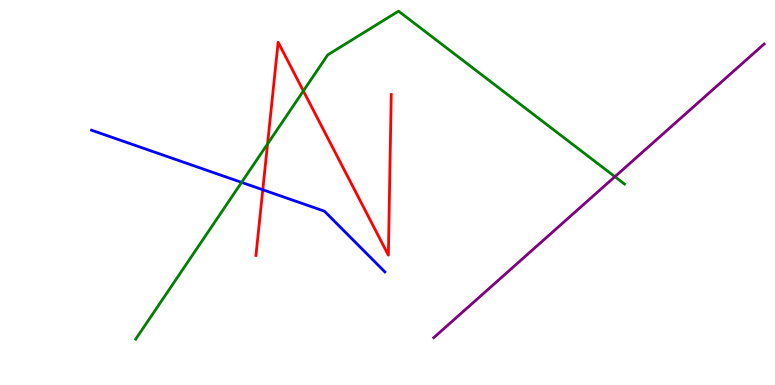[{'lines': ['blue', 'red'], 'intersections': [{'x': 3.39, 'y': 5.07}]}, {'lines': ['green', 'red'], 'intersections': [{'x': 3.45, 'y': 6.26}, {'x': 3.91, 'y': 7.64}]}, {'lines': ['purple', 'red'], 'intersections': []}, {'lines': ['blue', 'green'], 'intersections': [{'x': 3.12, 'y': 5.26}]}, {'lines': ['blue', 'purple'], 'intersections': []}, {'lines': ['green', 'purple'], 'intersections': [{'x': 7.93, 'y': 5.41}]}]